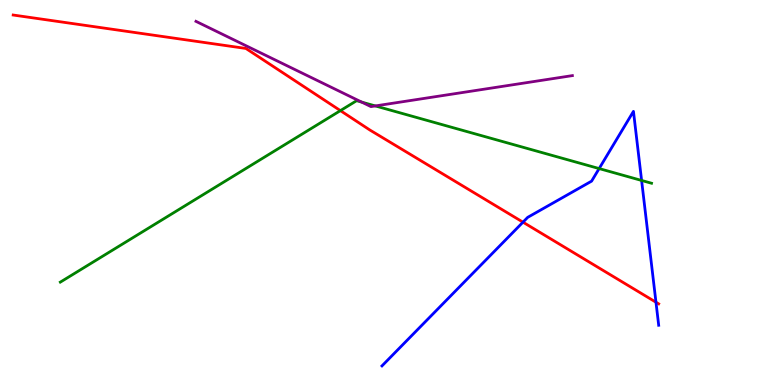[{'lines': ['blue', 'red'], 'intersections': [{'x': 6.75, 'y': 4.23}, {'x': 8.46, 'y': 2.15}]}, {'lines': ['green', 'red'], 'intersections': [{'x': 4.39, 'y': 7.13}]}, {'lines': ['purple', 'red'], 'intersections': []}, {'lines': ['blue', 'green'], 'intersections': [{'x': 7.73, 'y': 5.62}, {'x': 8.28, 'y': 5.31}]}, {'lines': ['blue', 'purple'], 'intersections': []}, {'lines': ['green', 'purple'], 'intersections': [{'x': 4.67, 'y': 7.35}, {'x': 4.84, 'y': 7.25}]}]